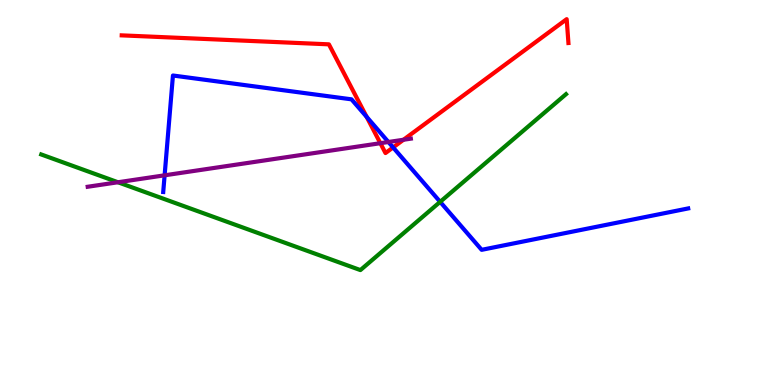[{'lines': ['blue', 'red'], 'intersections': [{'x': 4.73, 'y': 6.97}, {'x': 5.07, 'y': 6.17}]}, {'lines': ['green', 'red'], 'intersections': []}, {'lines': ['purple', 'red'], 'intersections': [{'x': 4.91, 'y': 6.28}, {'x': 5.21, 'y': 6.37}]}, {'lines': ['blue', 'green'], 'intersections': [{'x': 5.68, 'y': 4.76}]}, {'lines': ['blue', 'purple'], 'intersections': [{'x': 2.12, 'y': 5.45}, {'x': 5.01, 'y': 6.31}]}, {'lines': ['green', 'purple'], 'intersections': [{'x': 1.52, 'y': 5.27}]}]